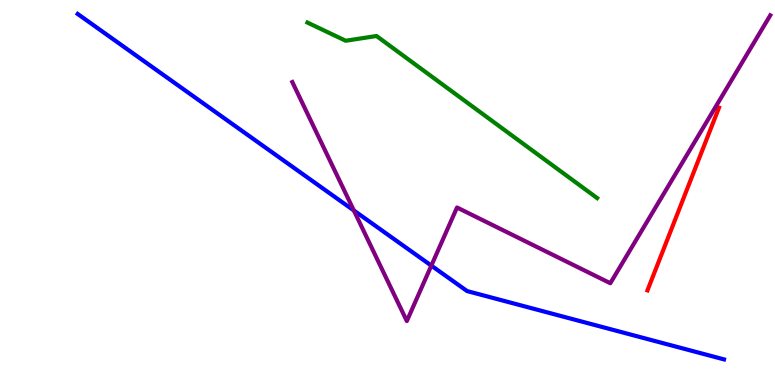[{'lines': ['blue', 'red'], 'intersections': []}, {'lines': ['green', 'red'], 'intersections': []}, {'lines': ['purple', 'red'], 'intersections': []}, {'lines': ['blue', 'green'], 'intersections': []}, {'lines': ['blue', 'purple'], 'intersections': [{'x': 4.57, 'y': 4.53}, {'x': 5.57, 'y': 3.1}]}, {'lines': ['green', 'purple'], 'intersections': []}]